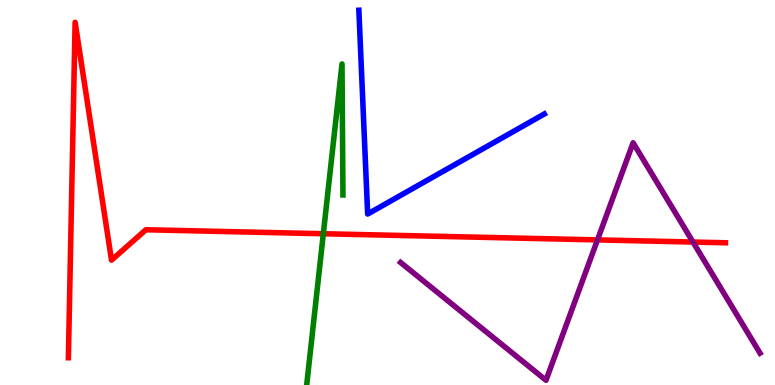[{'lines': ['blue', 'red'], 'intersections': []}, {'lines': ['green', 'red'], 'intersections': [{'x': 4.17, 'y': 3.93}]}, {'lines': ['purple', 'red'], 'intersections': [{'x': 7.71, 'y': 3.77}, {'x': 8.94, 'y': 3.71}]}, {'lines': ['blue', 'green'], 'intersections': []}, {'lines': ['blue', 'purple'], 'intersections': []}, {'lines': ['green', 'purple'], 'intersections': []}]